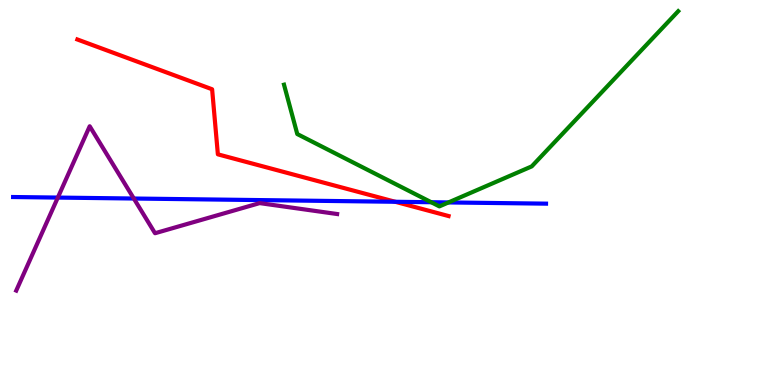[{'lines': ['blue', 'red'], 'intersections': [{'x': 5.1, 'y': 4.76}]}, {'lines': ['green', 'red'], 'intersections': []}, {'lines': ['purple', 'red'], 'intersections': []}, {'lines': ['blue', 'green'], 'intersections': [{'x': 5.56, 'y': 4.75}, {'x': 5.79, 'y': 4.74}]}, {'lines': ['blue', 'purple'], 'intersections': [{'x': 0.746, 'y': 4.87}, {'x': 1.73, 'y': 4.84}]}, {'lines': ['green', 'purple'], 'intersections': []}]